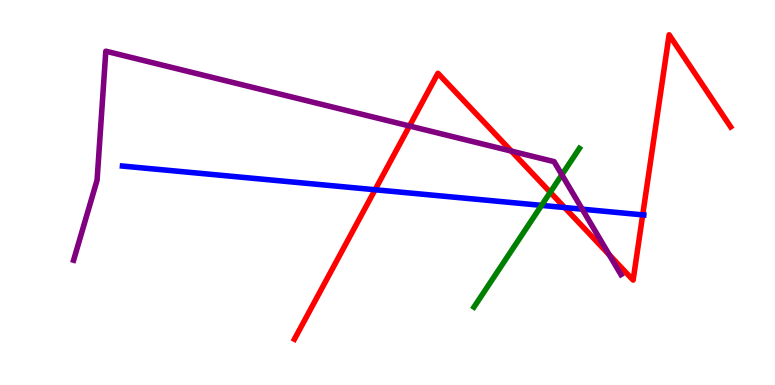[{'lines': ['blue', 'red'], 'intersections': [{'x': 4.84, 'y': 5.07}, {'x': 7.29, 'y': 4.61}, {'x': 8.29, 'y': 4.42}]}, {'lines': ['green', 'red'], 'intersections': [{'x': 7.1, 'y': 5.01}]}, {'lines': ['purple', 'red'], 'intersections': [{'x': 5.28, 'y': 6.73}, {'x': 6.6, 'y': 6.08}, {'x': 7.86, 'y': 3.38}]}, {'lines': ['blue', 'green'], 'intersections': [{'x': 6.99, 'y': 4.67}]}, {'lines': ['blue', 'purple'], 'intersections': [{'x': 7.51, 'y': 4.57}]}, {'lines': ['green', 'purple'], 'intersections': [{'x': 7.25, 'y': 5.46}]}]